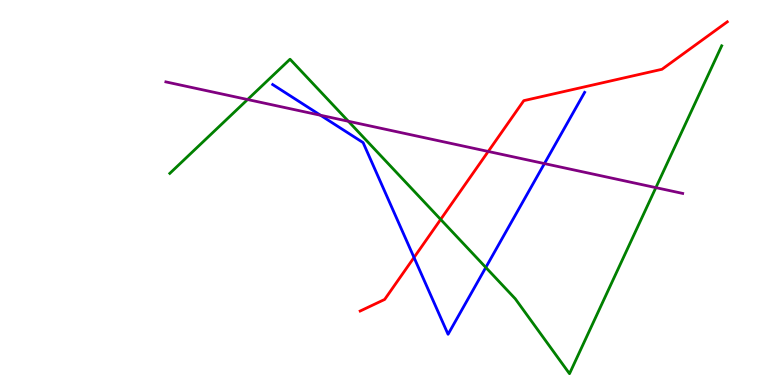[{'lines': ['blue', 'red'], 'intersections': [{'x': 5.34, 'y': 3.31}]}, {'lines': ['green', 'red'], 'intersections': [{'x': 5.69, 'y': 4.3}]}, {'lines': ['purple', 'red'], 'intersections': [{'x': 6.3, 'y': 6.07}]}, {'lines': ['blue', 'green'], 'intersections': [{'x': 6.27, 'y': 3.05}]}, {'lines': ['blue', 'purple'], 'intersections': [{'x': 4.14, 'y': 7.01}, {'x': 7.02, 'y': 5.75}]}, {'lines': ['green', 'purple'], 'intersections': [{'x': 3.19, 'y': 7.41}, {'x': 4.5, 'y': 6.85}, {'x': 8.46, 'y': 5.13}]}]